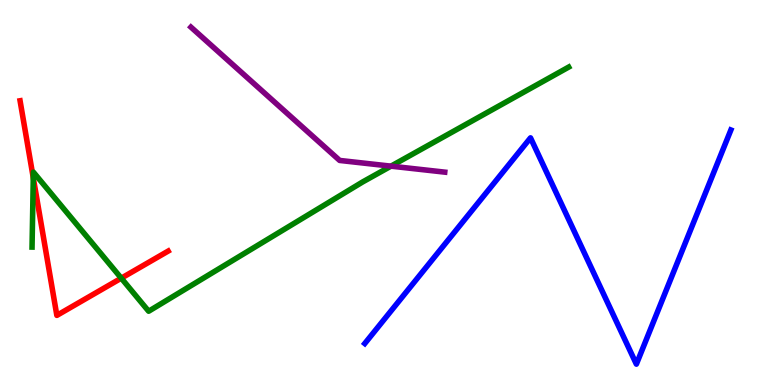[{'lines': ['blue', 'red'], 'intersections': []}, {'lines': ['green', 'red'], 'intersections': [{'x': 0.429, 'y': 5.38}, {'x': 1.56, 'y': 2.77}]}, {'lines': ['purple', 'red'], 'intersections': []}, {'lines': ['blue', 'green'], 'intersections': []}, {'lines': ['blue', 'purple'], 'intersections': []}, {'lines': ['green', 'purple'], 'intersections': [{'x': 5.04, 'y': 5.68}]}]